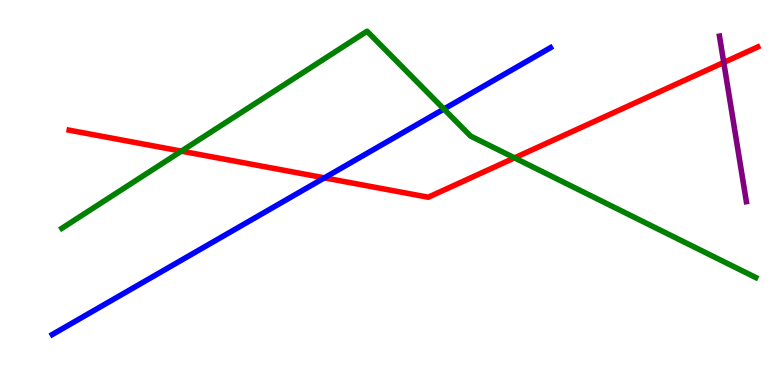[{'lines': ['blue', 'red'], 'intersections': [{'x': 4.19, 'y': 5.38}]}, {'lines': ['green', 'red'], 'intersections': [{'x': 2.34, 'y': 6.07}, {'x': 6.64, 'y': 5.9}]}, {'lines': ['purple', 'red'], 'intersections': [{'x': 9.34, 'y': 8.38}]}, {'lines': ['blue', 'green'], 'intersections': [{'x': 5.73, 'y': 7.17}]}, {'lines': ['blue', 'purple'], 'intersections': []}, {'lines': ['green', 'purple'], 'intersections': []}]